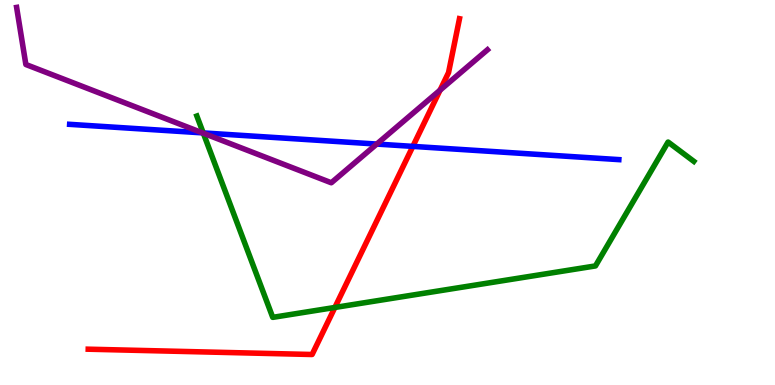[{'lines': ['blue', 'red'], 'intersections': [{'x': 5.33, 'y': 6.2}]}, {'lines': ['green', 'red'], 'intersections': [{'x': 4.32, 'y': 2.01}]}, {'lines': ['purple', 'red'], 'intersections': [{'x': 5.68, 'y': 7.66}]}, {'lines': ['blue', 'green'], 'intersections': [{'x': 2.62, 'y': 6.55}]}, {'lines': ['blue', 'purple'], 'intersections': [{'x': 2.61, 'y': 6.55}, {'x': 4.86, 'y': 6.26}]}, {'lines': ['green', 'purple'], 'intersections': [{'x': 2.62, 'y': 6.54}]}]